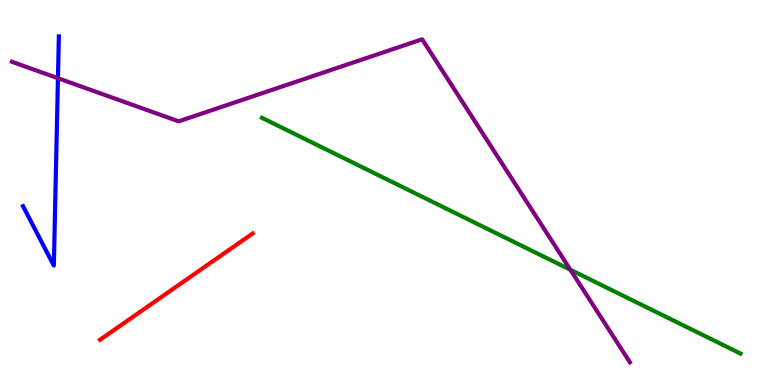[{'lines': ['blue', 'red'], 'intersections': []}, {'lines': ['green', 'red'], 'intersections': []}, {'lines': ['purple', 'red'], 'intersections': []}, {'lines': ['blue', 'green'], 'intersections': []}, {'lines': ['blue', 'purple'], 'intersections': [{'x': 0.748, 'y': 7.97}]}, {'lines': ['green', 'purple'], 'intersections': [{'x': 7.36, 'y': 2.99}]}]